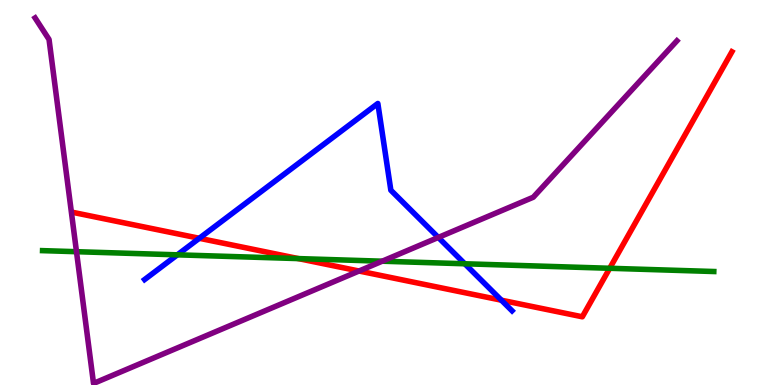[{'lines': ['blue', 'red'], 'intersections': [{'x': 2.57, 'y': 3.81}, {'x': 6.47, 'y': 2.2}]}, {'lines': ['green', 'red'], 'intersections': [{'x': 3.85, 'y': 3.28}, {'x': 7.87, 'y': 3.03}]}, {'lines': ['purple', 'red'], 'intersections': [{'x': 4.63, 'y': 2.96}]}, {'lines': ['blue', 'green'], 'intersections': [{'x': 2.29, 'y': 3.38}, {'x': 6.0, 'y': 3.15}]}, {'lines': ['blue', 'purple'], 'intersections': [{'x': 5.66, 'y': 3.83}]}, {'lines': ['green', 'purple'], 'intersections': [{'x': 0.987, 'y': 3.46}, {'x': 4.93, 'y': 3.22}]}]